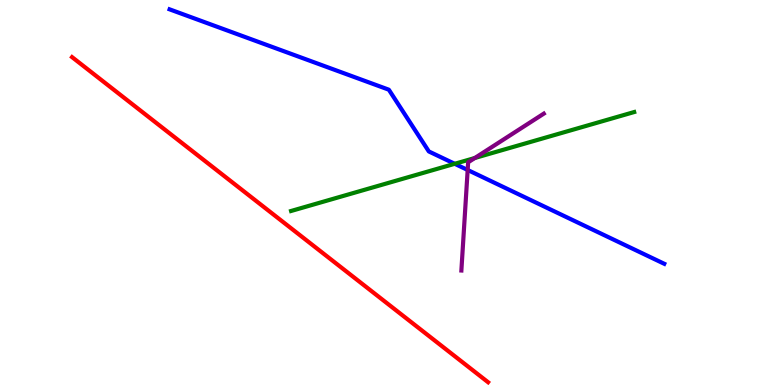[{'lines': ['blue', 'red'], 'intersections': []}, {'lines': ['green', 'red'], 'intersections': []}, {'lines': ['purple', 'red'], 'intersections': []}, {'lines': ['blue', 'green'], 'intersections': [{'x': 5.87, 'y': 5.75}]}, {'lines': ['blue', 'purple'], 'intersections': [{'x': 6.03, 'y': 5.59}]}, {'lines': ['green', 'purple'], 'intersections': [{'x': 6.13, 'y': 5.9}]}]